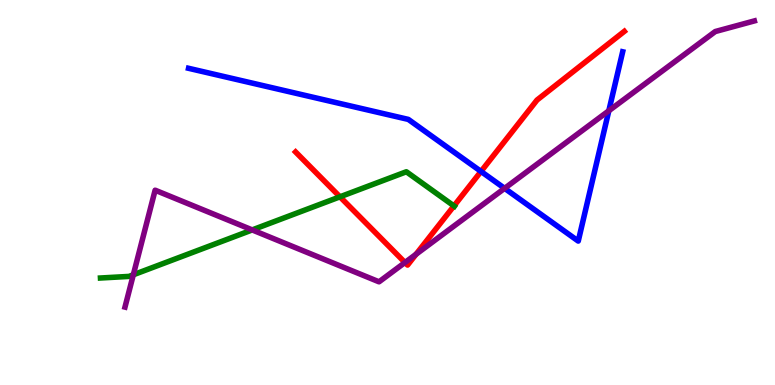[{'lines': ['blue', 'red'], 'intersections': [{'x': 6.21, 'y': 5.55}]}, {'lines': ['green', 'red'], 'intersections': [{'x': 4.39, 'y': 4.89}, {'x': 5.86, 'y': 4.65}]}, {'lines': ['purple', 'red'], 'intersections': [{'x': 5.23, 'y': 3.18}, {'x': 5.37, 'y': 3.4}]}, {'lines': ['blue', 'green'], 'intersections': []}, {'lines': ['blue', 'purple'], 'intersections': [{'x': 6.51, 'y': 5.11}, {'x': 7.86, 'y': 7.12}]}, {'lines': ['green', 'purple'], 'intersections': [{'x': 1.72, 'y': 2.86}, {'x': 3.25, 'y': 4.03}]}]